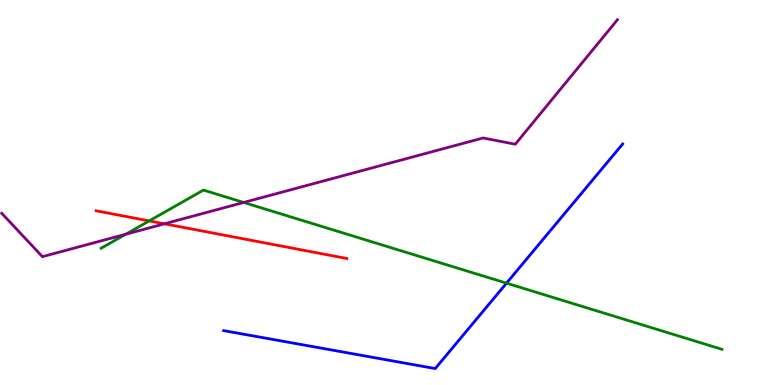[{'lines': ['blue', 'red'], 'intersections': []}, {'lines': ['green', 'red'], 'intersections': [{'x': 1.93, 'y': 4.26}]}, {'lines': ['purple', 'red'], 'intersections': [{'x': 2.12, 'y': 4.19}]}, {'lines': ['blue', 'green'], 'intersections': [{'x': 6.54, 'y': 2.65}]}, {'lines': ['blue', 'purple'], 'intersections': []}, {'lines': ['green', 'purple'], 'intersections': [{'x': 1.62, 'y': 3.92}, {'x': 3.14, 'y': 4.74}]}]